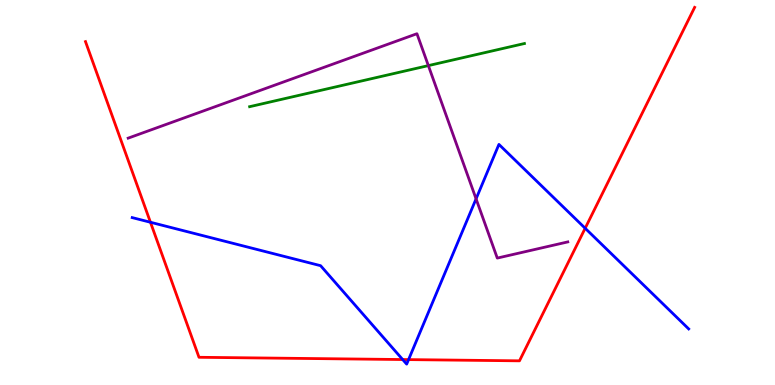[{'lines': ['blue', 'red'], 'intersections': [{'x': 1.94, 'y': 4.23}, {'x': 5.2, 'y': 0.661}, {'x': 5.27, 'y': 0.66}, {'x': 7.55, 'y': 4.07}]}, {'lines': ['green', 'red'], 'intersections': []}, {'lines': ['purple', 'red'], 'intersections': []}, {'lines': ['blue', 'green'], 'intersections': []}, {'lines': ['blue', 'purple'], 'intersections': [{'x': 6.14, 'y': 4.84}]}, {'lines': ['green', 'purple'], 'intersections': [{'x': 5.53, 'y': 8.3}]}]